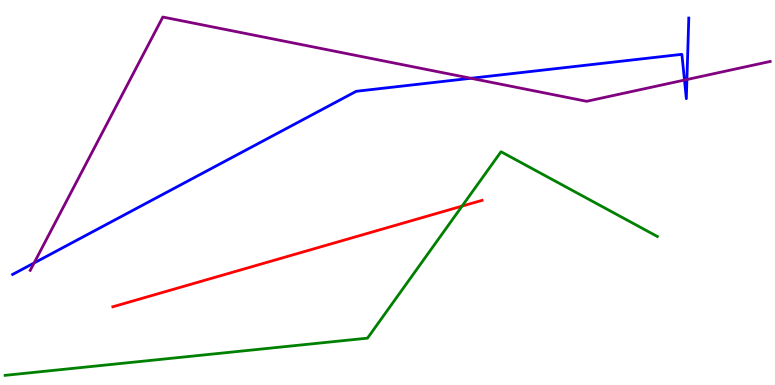[{'lines': ['blue', 'red'], 'intersections': []}, {'lines': ['green', 'red'], 'intersections': [{'x': 5.96, 'y': 4.65}]}, {'lines': ['purple', 'red'], 'intersections': []}, {'lines': ['blue', 'green'], 'intersections': []}, {'lines': ['blue', 'purple'], 'intersections': [{'x': 0.44, 'y': 3.17}, {'x': 6.08, 'y': 7.97}, {'x': 8.83, 'y': 7.92}, {'x': 8.86, 'y': 7.93}]}, {'lines': ['green', 'purple'], 'intersections': []}]